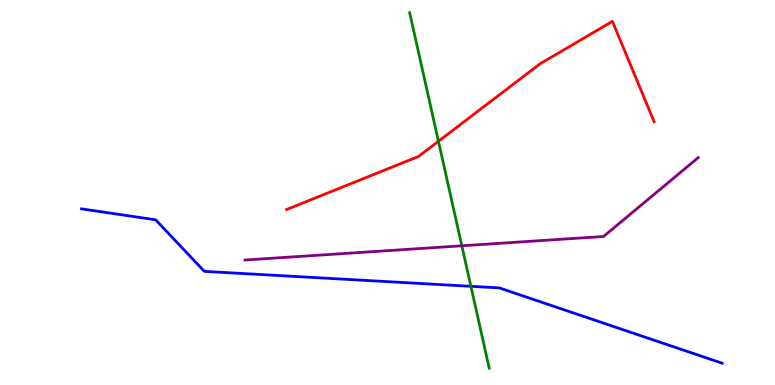[{'lines': ['blue', 'red'], 'intersections': []}, {'lines': ['green', 'red'], 'intersections': [{'x': 5.66, 'y': 6.33}]}, {'lines': ['purple', 'red'], 'intersections': []}, {'lines': ['blue', 'green'], 'intersections': [{'x': 6.08, 'y': 2.56}]}, {'lines': ['blue', 'purple'], 'intersections': []}, {'lines': ['green', 'purple'], 'intersections': [{'x': 5.96, 'y': 3.62}]}]